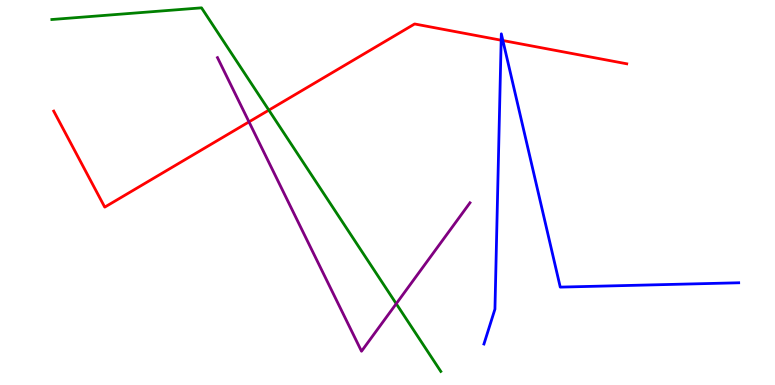[{'lines': ['blue', 'red'], 'intersections': [{'x': 6.47, 'y': 8.96}, {'x': 6.49, 'y': 8.95}]}, {'lines': ['green', 'red'], 'intersections': [{'x': 3.47, 'y': 7.14}]}, {'lines': ['purple', 'red'], 'intersections': [{'x': 3.21, 'y': 6.83}]}, {'lines': ['blue', 'green'], 'intersections': []}, {'lines': ['blue', 'purple'], 'intersections': []}, {'lines': ['green', 'purple'], 'intersections': [{'x': 5.11, 'y': 2.11}]}]